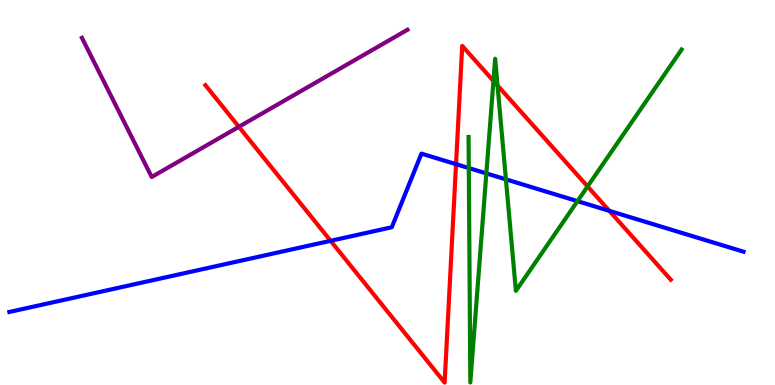[{'lines': ['blue', 'red'], 'intersections': [{'x': 4.27, 'y': 3.74}, {'x': 5.88, 'y': 5.74}, {'x': 7.86, 'y': 4.52}]}, {'lines': ['green', 'red'], 'intersections': [{'x': 6.37, 'y': 7.9}, {'x': 6.42, 'y': 7.78}, {'x': 7.58, 'y': 5.16}]}, {'lines': ['purple', 'red'], 'intersections': [{'x': 3.08, 'y': 6.71}]}, {'lines': ['blue', 'green'], 'intersections': [{'x': 6.05, 'y': 5.63}, {'x': 6.28, 'y': 5.5}, {'x': 6.53, 'y': 5.34}, {'x': 7.45, 'y': 4.78}]}, {'lines': ['blue', 'purple'], 'intersections': []}, {'lines': ['green', 'purple'], 'intersections': []}]